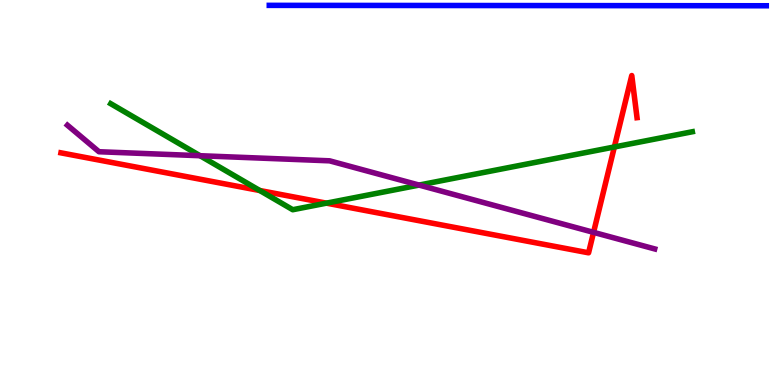[{'lines': ['blue', 'red'], 'intersections': []}, {'lines': ['green', 'red'], 'intersections': [{'x': 3.35, 'y': 5.05}, {'x': 4.21, 'y': 4.72}, {'x': 7.93, 'y': 6.18}]}, {'lines': ['purple', 'red'], 'intersections': [{'x': 7.66, 'y': 3.96}]}, {'lines': ['blue', 'green'], 'intersections': []}, {'lines': ['blue', 'purple'], 'intersections': []}, {'lines': ['green', 'purple'], 'intersections': [{'x': 2.58, 'y': 5.96}, {'x': 5.41, 'y': 5.19}]}]